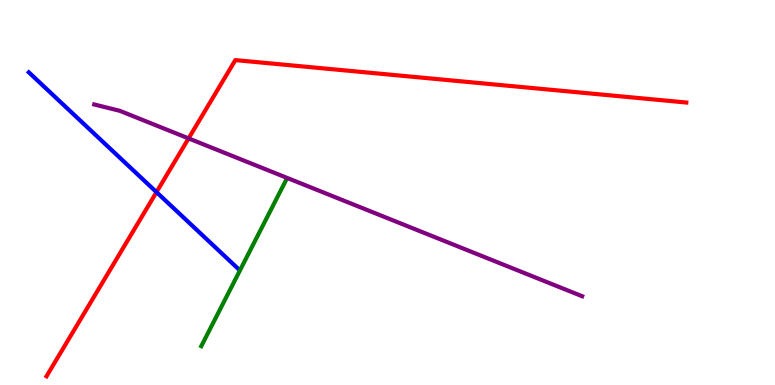[{'lines': ['blue', 'red'], 'intersections': [{'x': 2.02, 'y': 5.01}]}, {'lines': ['green', 'red'], 'intersections': []}, {'lines': ['purple', 'red'], 'intersections': [{'x': 2.43, 'y': 6.41}]}, {'lines': ['blue', 'green'], 'intersections': []}, {'lines': ['blue', 'purple'], 'intersections': []}, {'lines': ['green', 'purple'], 'intersections': []}]